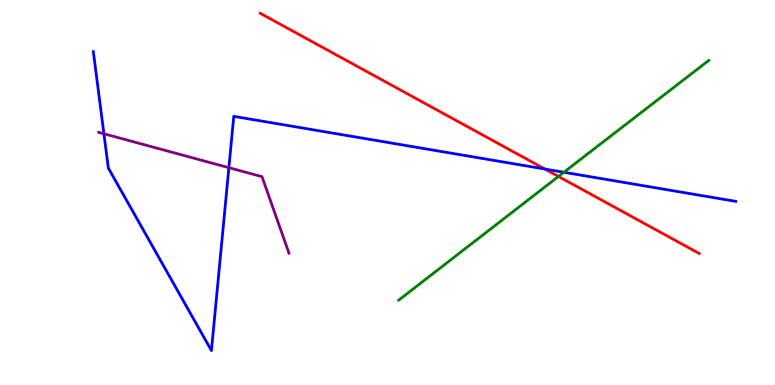[{'lines': ['blue', 'red'], 'intersections': [{'x': 7.03, 'y': 5.61}]}, {'lines': ['green', 'red'], 'intersections': [{'x': 7.21, 'y': 5.42}]}, {'lines': ['purple', 'red'], 'intersections': []}, {'lines': ['blue', 'green'], 'intersections': [{'x': 7.28, 'y': 5.53}]}, {'lines': ['blue', 'purple'], 'intersections': [{'x': 1.34, 'y': 6.53}, {'x': 2.95, 'y': 5.64}]}, {'lines': ['green', 'purple'], 'intersections': []}]